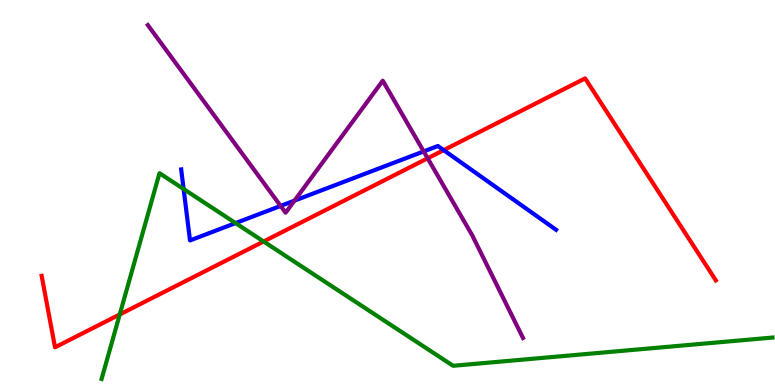[{'lines': ['blue', 'red'], 'intersections': [{'x': 5.73, 'y': 6.1}]}, {'lines': ['green', 'red'], 'intersections': [{'x': 1.55, 'y': 1.83}, {'x': 3.4, 'y': 3.73}]}, {'lines': ['purple', 'red'], 'intersections': [{'x': 5.52, 'y': 5.89}]}, {'lines': ['blue', 'green'], 'intersections': [{'x': 2.37, 'y': 5.09}, {'x': 3.04, 'y': 4.21}]}, {'lines': ['blue', 'purple'], 'intersections': [{'x': 3.62, 'y': 4.65}, {'x': 3.8, 'y': 4.79}, {'x': 5.47, 'y': 6.07}]}, {'lines': ['green', 'purple'], 'intersections': []}]